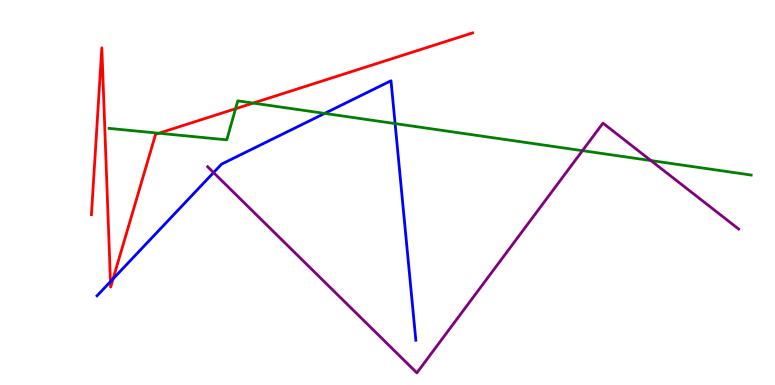[{'lines': ['blue', 'red'], 'intersections': [{'x': 1.43, 'y': 2.69}, {'x': 1.46, 'y': 2.76}]}, {'lines': ['green', 'red'], 'intersections': [{'x': 2.05, 'y': 6.54}, {'x': 3.04, 'y': 7.18}, {'x': 3.27, 'y': 7.32}]}, {'lines': ['purple', 'red'], 'intersections': []}, {'lines': ['blue', 'green'], 'intersections': [{'x': 4.19, 'y': 7.05}, {'x': 5.1, 'y': 6.79}]}, {'lines': ['blue', 'purple'], 'intersections': [{'x': 2.76, 'y': 5.52}]}, {'lines': ['green', 'purple'], 'intersections': [{'x': 7.52, 'y': 6.09}, {'x': 8.4, 'y': 5.83}]}]